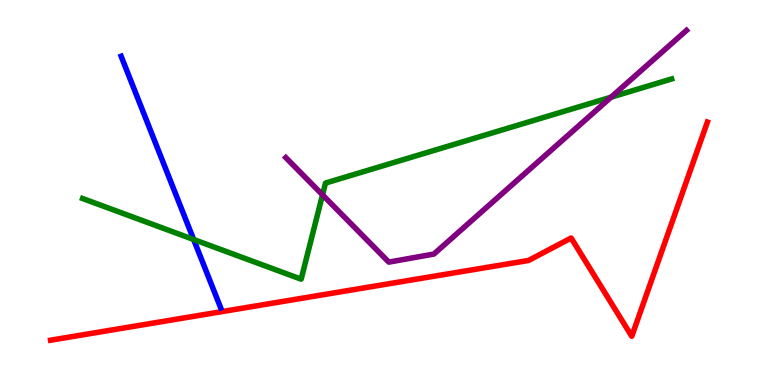[{'lines': ['blue', 'red'], 'intersections': []}, {'lines': ['green', 'red'], 'intersections': []}, {'lines': ['purple', 'red'], 'intersections': []}, {'lines': ['blue', 'green'], 'intersections': [{'x': 2.5, 'y': 3.78}]}, {'lines': ['blue', 'purple'], 'intersections': []}, {'lines': ['green', 'purple'], 'intersections': [{'x': 4.16, 'y': 4.94}, {'x': 7.88, 'y': 7.48}]}]